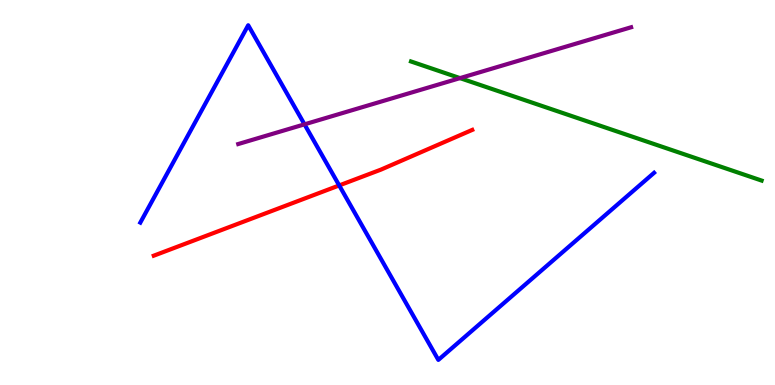[{'lines': ['blue', 'red'], 'intersections': [{'x': 4.38, 'y': 5.18}]}, {'lines': ['green', 'red'], 'intersections': []}, {'lines': ['purple', 'red'], 'intersections': []}, {'lines': ['blue', 'green'], 'intersections': []}, {'lines': ['blue', 'purple'], 'intersections': [{'x': 3.93, 'y': 6.77}]}, {'lines': ['green', 'purple'], 'intersections': [{'x': 5.94, 'y': 7.97}]}]